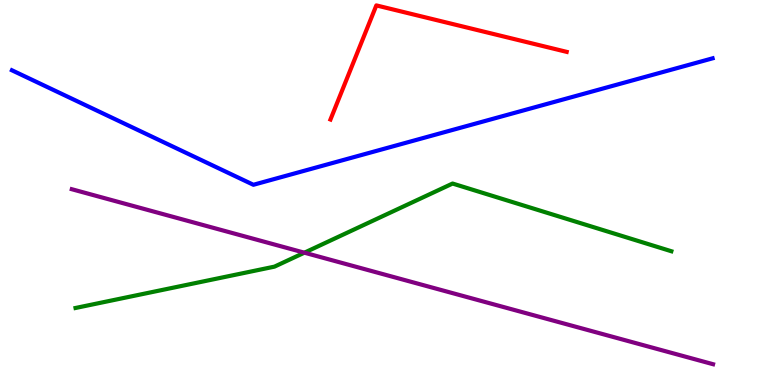[{'lines': ['blue', 'red'], 'intersections': []}, {'lines': ['green', 'red'], 'intersections': []}, {'lines': ['purple', 'red'], 'intersections': []}, {'lines': ['blue', 'green'], 'intersections': []}, {'lines': ['blue', 'purple'], 'intersections': []}, {'lines': ['green', 'purple'], 'intersections': [{'x': 3.93, 'y': 3.44}]}]